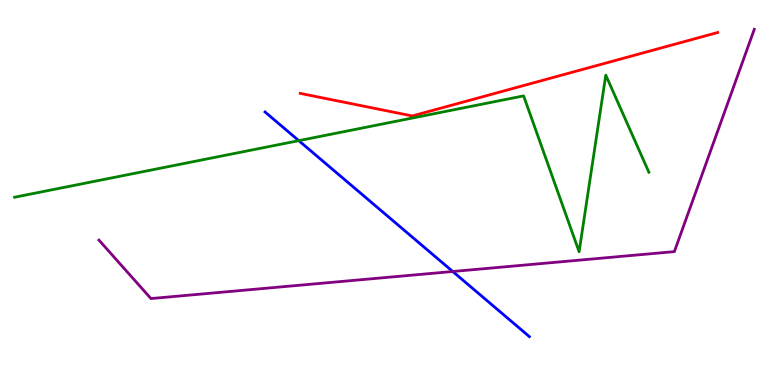[{'lines': ['blue', 'red'], 'intersections': []}, {'lines': ['green', 'red'], 'intersections': []}, {'lines': ['purple', 'red'], 'intersections': []}, {'lines': ['blue', 'green'], 'intersections': [{'x': 3.86, 'y': 6.35}]}, {'lines': ['blue', 'purple'], 'intersections': [{'x': 5.84, 'y': 2.95}]}, {'lines': ['green', 'purple'], 'intersections': []}]